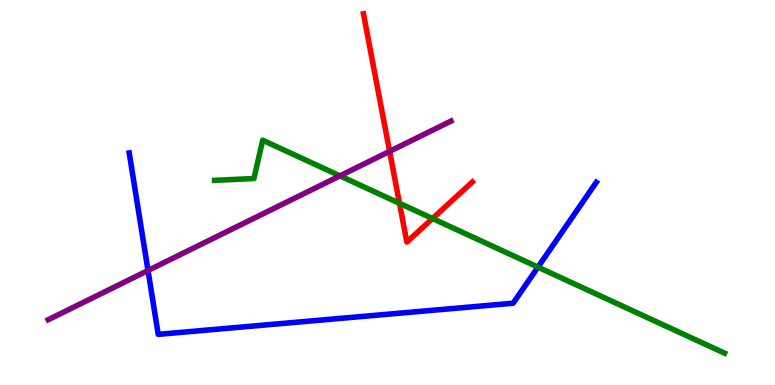[{'lines': ['blue', 'red'], 'intersections': []}, {'lines': ['green', 'red'], 'intersections': [{'x': 5.15, 'y': 4.72}, {'x': 5.58, 'y': 4.32}]}, {'lines': ['purple', 'red'], 'intersections': [{'x': 5.03, 'y': 6.07}]}, {'lines': ['blue', 'green'], 'intersections': [{'x': 6.94, 'y': 3.06}]}, {'lines': ['blue', 'purple'], 'intersections': [{'x': 1.91, 'y': 2.97}]}, {'lines': ['green', 'purple'], 'intersections': [{'x': 4.39, 'y': 5.43}]}]